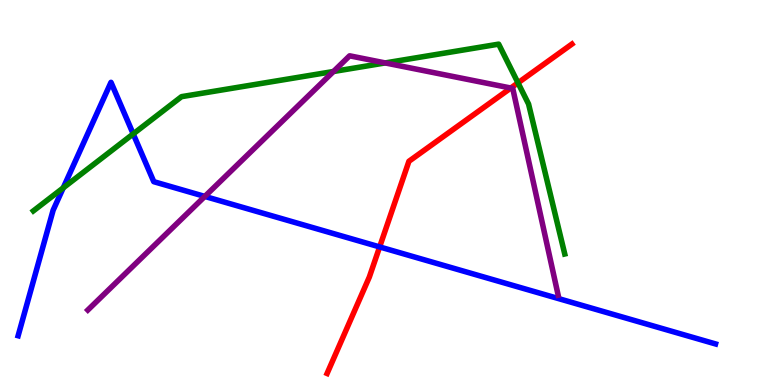[{'lines': ['blue', 'red'], 'intersections': [{'x': 4.9, 'y': 3.59}]}, {'lines': ['green', 'red'], 'intersections': [{'x': 6.68, 'y': 7.85}]}, {'lines': ['purple', 'red'], 'intersections': [{'x': 6.59, 'y': 7.71}]}, {'lines': ['blue', 'green'], 'intersections': [{'x': 0.816, 'y': 5.12}, {'x': 1.72, 'y': 6.52}]}, {'lines': ['blue', 'purple'], 'intersections': [{'x': 2.64, 'y': 4.9}]}, {'lines': ['green', 'purple'], 'intersections': [{'x': 4.3, 'y': 8.14}, {'x': 4.97, 'y': 8.37}]}]